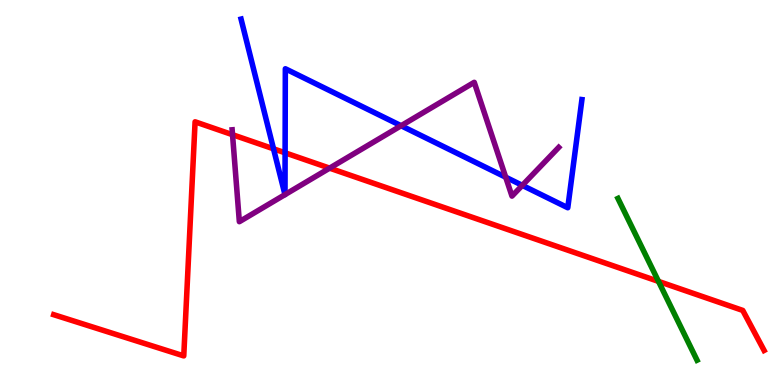[{'lines': ['blue', 'red'], 'intersections': [{'x': 3.53, 'y': 6.13}, {'x': 3.68, 'y': 6.03}]}, {'lines': ['green', 'red'], 'intersections': [{'x': 8.5, 'y': 2.69}]}, {'lines': ['purple', 'red'], 'intersections': [{'x': 3.0, 'y': 6.5}, {'x': 4.25, 'y': 5.63}]}, {'lines': ['blue', 'green'], 'intersections': []}, {'lines': ['blue', 'purple'], 'intersections': [{'x': 3.68, 'y': 4.95}, {'x': 3.68, 'y': 4.95}, {'x': 5.18, 'y': 6.73}, {'x': 6.53, 'y': 5.4}, {'x': 6.74, 'y': 5.19}]}, {'lines': ['green', 'purple'], 'intersections': []}]